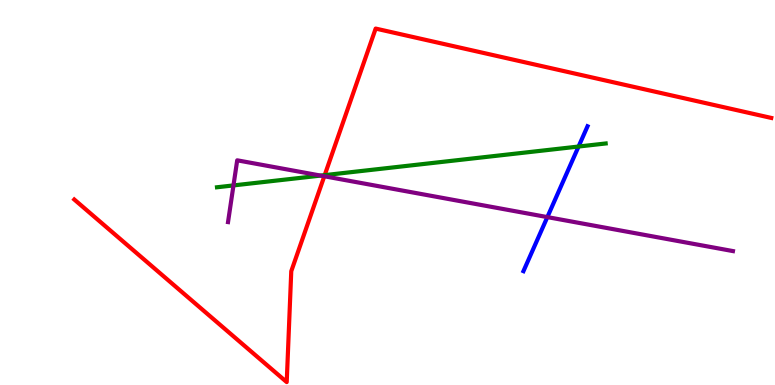[{'lines': ['blue', 'red'], 'intersections': []}, {'lines': ['green', 'red'], 'intersections': [{'x': 4.19, 'y': 5.45}]}, {'lines': ['purple', 'red'], 'intersections': [{'x': 4.18, 'y': 5.42}]}, {'lines': ['blue', 'green'], 'intersections': [{'x': 7.47, 'y': 6.19}]}, {'lines': ['blue', 'purple'], 'intersections': [{'x': 7.06, 'y': 4.36}]}, {'lines': ['green', 'purple'], 'intersections': [{'x': 3.01, 'y': 5.18}, {'x': 4.14, 'y': 5.44}]}]